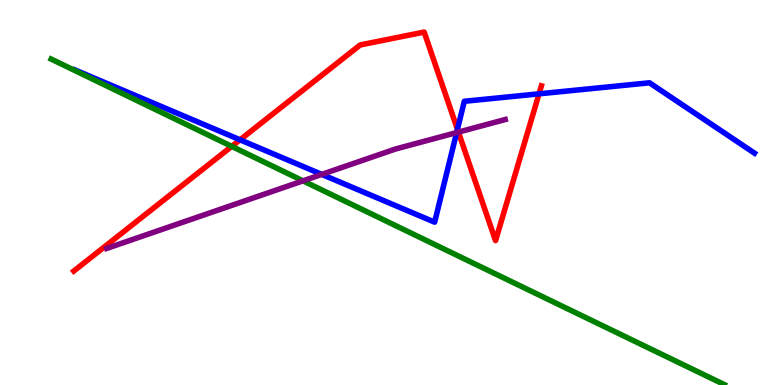[{'lines': ['blue', 'red'], 'intersections': [{'x': 3.1, 'y': 6.37}, {'x': 5.9, 'y': 6.64}, {'x': 6.96, 'y': 7.56}]}, {'lines': ['green', 'red'], 'intersections': [{'x': 2.99, 'y': 6.2}]}, {'lines': ['purple', 'red'], 'intersections': [{'x': 5.91, 'y': 6.57}]}, {'lines': ['blue', 'green'], 'intersections': []}, {'lines': ['blue', 'purple'], 'intersections': [{'x': 4.15, 'y': 5.47}, {'x': 5.89, 'y': 6.56}]}, {'lines': ['green', 'purple'], 'intersections': [{'x': 3.91, 'y': 5.3}]}]